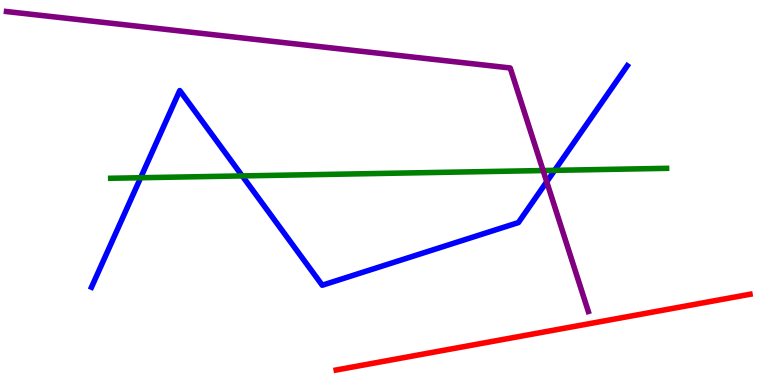[{'lines': ['blue', 'red'], 'intersections': []}, {'lines': ['green', 'red'], 'intersections': []}, {'lines': ['purple', 'red'], 'intersections': []}, {'lines': ['blue', 'green'], 'intersections': [{'x': 1.81, 'y': 5.38}, {'x': 3.13, 'y': 5.43}, {'x': 7.16, 'y': 5.58}]}, {'lines': ['blue', 'purple'], 'intersections': [{'x': 7.05, 'y': 5.28}]}, {'lines': ['green', 'purple'], 'intersections': [{'x': 7.01, 'y': 5.57}]}]